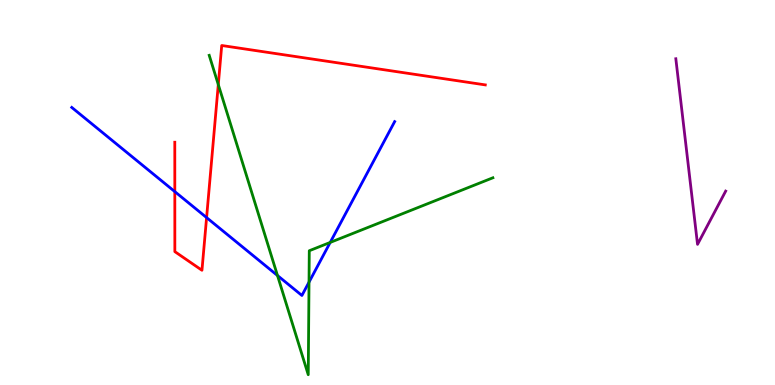[{'lines': ['blue', 'red'], 'intersections': [{'x': 2.26, 'y': 5.02}, {'x': 2.67, 'y': 4.35}]}, {'lines': ['green', 'red'], 'intersections': [{'x': 2.82, 'y': 7.8}]}, {'lines': ['purple', 'red'], 'intersections': []}, {'lines': ['blue', 'green'], 'intersections': [{'x': 3.58, 'y': 2.84}, {'x': 3.99, 'y': 2.67}, {'x': 4.26, 'y': 3.7}]}, {'lines': ['blue', 'purple'], 'intersections': []}, {'lines': ['green', 'purple'], 'intersections': []}]